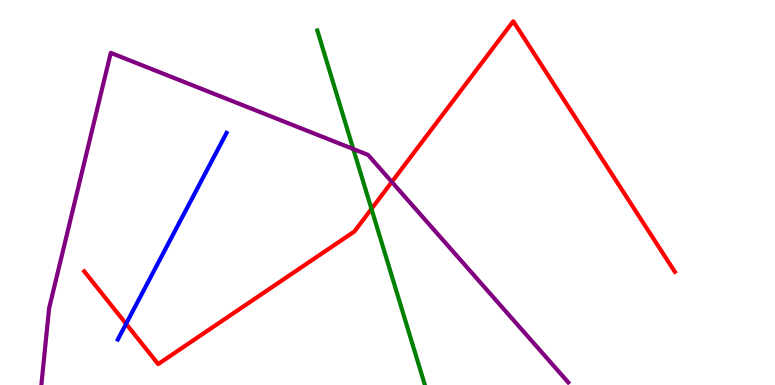[{'lines': ['blue', 'red'], 'intersections': [{'x': 1.63, 'y': 1.59}]}, {'lines': ['green', 'red'], 'intersections': [{'x': 4.79, 'y': 4.57}]}, {'lines': ['purple', 'red'], 'intersections': [{'x': 5.06, 'y': 5.27}]}, {'lines': ['blue', 'green'], 'intersections': []}, {'lines': ['blue', 'purple'], 'intersections': []}, {'lines': ['green', 'purple'], 'intersections': [{'x': 4.56, 'y': 6.13}]}]